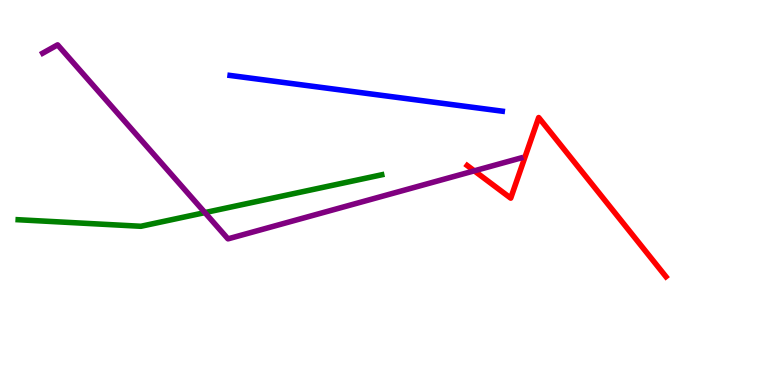[{'lines': ['blue', 'red'], 'intersections': []}, {'lines': ['green', 'red'], 'intersections': []}, {'lines': ['purple', 'red'], 'intersections': [{'x': 6.12, 'y': 5.56}]}, {'lines': ['blue', 'green'], 'intersections': []}, {'lines': ['blue', 'purple'], 'intersections': []}, {'lines': ['green', 'purple'], 'intersections': [{'x': 2.64, 'y': 4.48}]}]